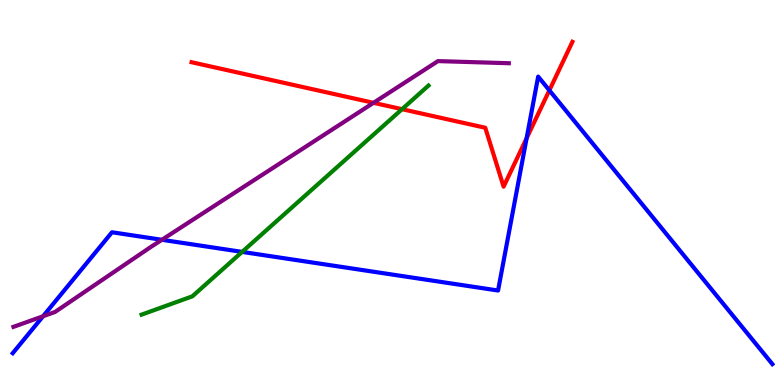[{'lines': ['blue', 'red'], 'intersections': [{'x': 6.8, 'y': 6.41}, {'x': 7.09, 'y': 7.65}]}, {'lines': ['green', 'red'], 'intersections': [{'x': 5.19, 'y': 7.16}]}, {'lines': ['purple', 'red'], 'intersections': [{'x': 4.82, 'y': 7.33}]}, {'lines': ['blue', 'green'], 'intersections': [{'x': 3.12, 'y': 3.46}]}, {'lines': ['blue', 'purple'], 'intersections': [{'x': 0.555, 'y': 1.79}, {'x': 2.09, 'y': 3.77}]}, {'lines': ['green', 'purple'], 'intersections': []}]